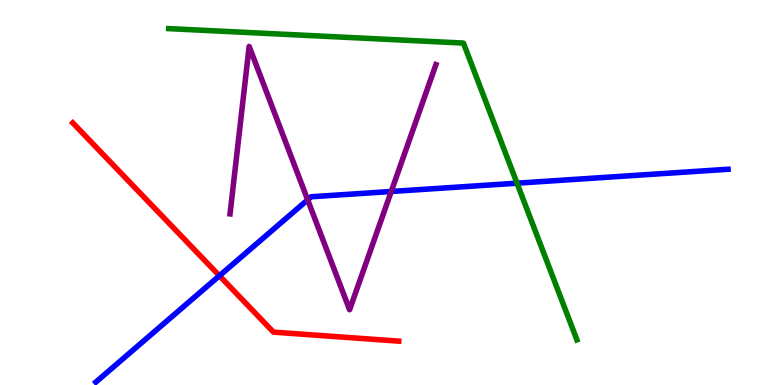[{'lines': ['blue', 'red'], 'intersections': [{'x': 2.83, 'y': 2.84}]}, {'lines': ['green', 'red'], 'intersections': []}, {'lines': ['purple', 'red'], 'intersections': []}, {'lines': ['blue', 'green'], 'intersections': [{'x': 6.67, 'y': 5.24}]}, {'lines': ['blue', 'purple'], 'intersections': [{'x': 3.97, 'y': 4.81}, {'x': 5.05, 'y': 5.03}]}, {'lines': ['green', 'purple'], 'intersections': []}]